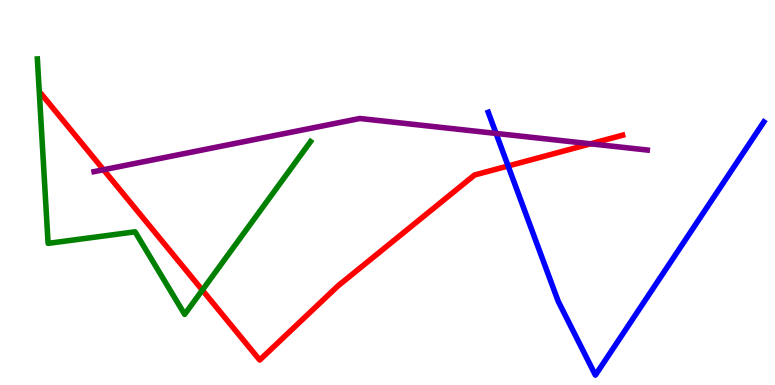[{'lines': ['blue', 'red'], 'intersections': [{'x': 6.56, 'y': 5.69}]}, {'lines': ['green', 'red'], 'intersections': [{'x': 2.61, 'y': 2.46}]}, {'lines': ['purple', 'red'], 'intersections': [{'x': 1.34, 'y': 5.59}, {'x': 7.62, 'y': 6.26}]}, {'lines': ['blue', 'green'], 'intersections': []}, {'lines': ['blue', 'purple'], 'intersections': [{'x': 6.4, 'y': 6.53}]}, {'lines': ['green', 'purple'], 'intersections': []}]